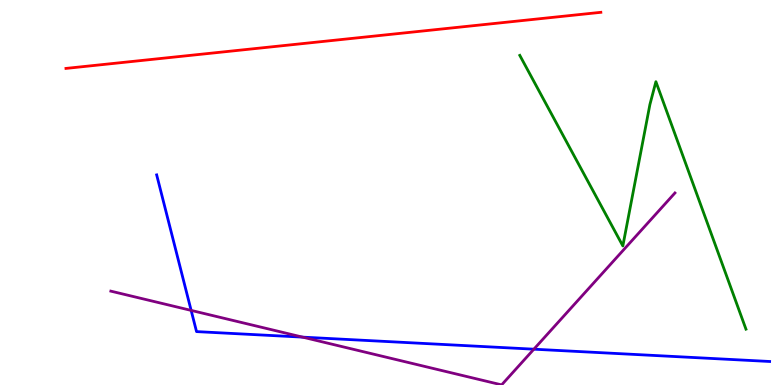[{'lines': ['blue', 'red'], 'intersections': []}, {'lines': ['green', 'red'], 'intersections': []}, {'lines': ['purple', 'red'], 'intersections': []}, {'lines': ['blue', 'green'], 'intersections': []}, {'lines': ['blue', 'purple'], 'intersections': [{'x': 2.47, 'y': 1.94}, {'x': 3.9, 'y': 1.24}, {'x': 6.89, 'y': 0.93}]}, {'lines': ['green', 'purple'], 'intersections': []}]